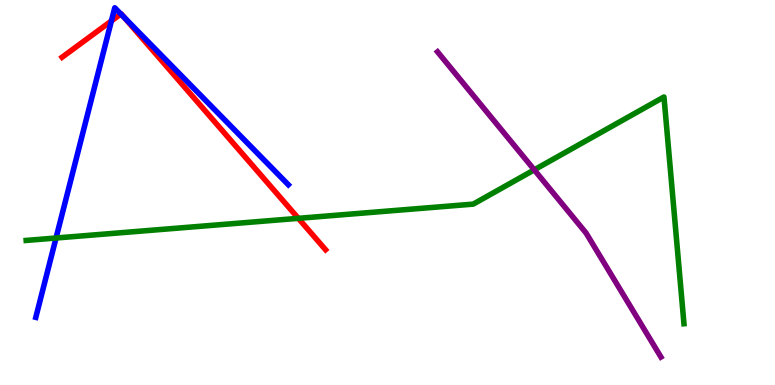[{'lines': ['blue', 'red'], 'intersections': [{'x': 1.44, 'y': 9.46}, {'x': 1.56, 'y': 9.64}, {'x': 1.6, 'y': 9.55}]}, {'lines': ['green', 'red'], 'intersections': [{'x': 3.85, 'y': 4.33}]}, {'lines': ['purple', 'red'], 'intersections': []}, {'lines': ['blue', 'green'], 'intersections': [{'x': 0.723, 'y': 3.82}]}, {'lines': ['blue', 'purple'], 'intersections': []}, {'lines': ['green', 'purple'], 'intersections': [{'x': 6.89, 'y': 5.59}]}]